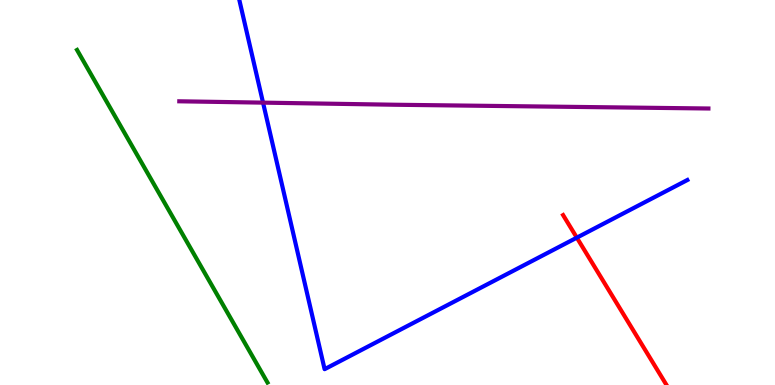[{'lines': ['blue', 'red'], 'intersections': [{'x': 7.44, 'y': 3.83}]}, {'lines': ['green', 'red'], 'intersections': []}, {'lines': ['purple', 'red'], 'intersections': []}, {'lines': ['blue', 'green'], 'intersections': []}, {'lines': ['blue', 'purple'], 'intersections': [{'x': 3.39, 'y': 7.33}]}, {'lines': ['green', 'purple'], 'intersections': []}]